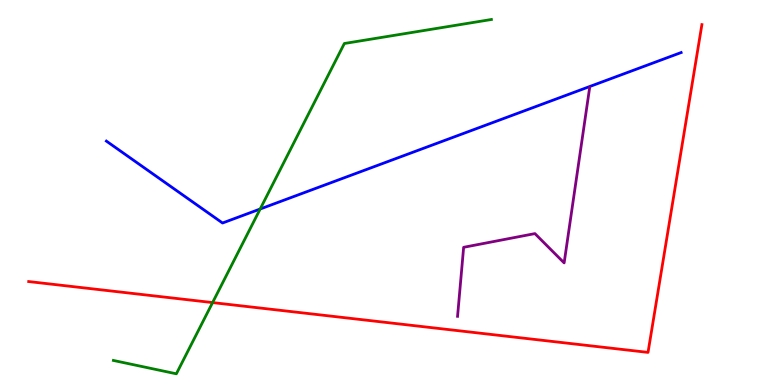[{'lines': ['blue', 'red'], 'intersections': []}, {'lines': ['green', 'red'], 'intersections': [{'x': 2.74, 'y': 2.14}]}, {'lines': ['purple', 'red'], 'intersections': []}, {'lines': ['blue', 'green'], 'intersections': [{'x': 3.36, 'y': 4.57}]}, {'lines': ['blue', 'purple'], 'intersections': []}, {'lines': ['green', 'purple'], 'intersections': []}]